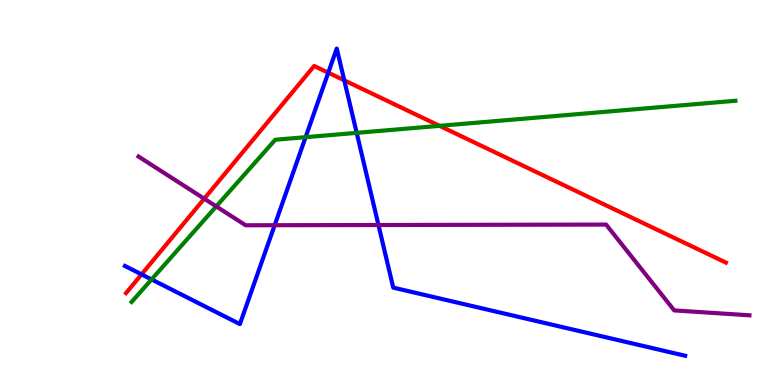[{'lines': ['blue', 'red'], 'intersections': [{'x': 1.83, 'y': 2.87}, {'x': 4.24, 'y': 8.11}, {'x': 4.44, 'y': 7.91}]}, {'lines': ['green', 'red'], 'intersections': [{'x': 5.67, 'y': 6.73}]}, {'lines': ['purple', 'red'], 'intersections': [{'x': 2.64, 'y': 4.84}]}, {'lines': ['blue', 'green'], 'intersections': [{'x': 1.96, 'y': 2.74}, {'x': 3.94, 'y': 6.44}, {'x': 4.6, 'y': 6.55}]}, {'lines': ['blue', 'purple'], 'intersections': [{'x': 3.54, 'y': 4.15}, {'x': 4.88, 'y': 4.16}]}, {'lines': ['green', 'purple'], 'intersections': [{'x': 2.79, 'y': 4.64}]}]